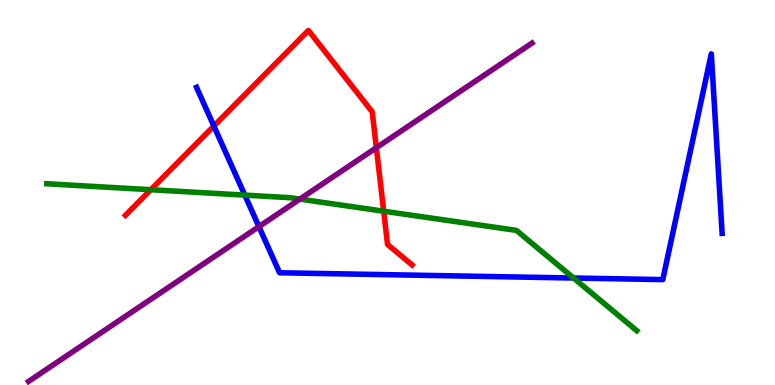[{'lines': ['blue', 'red'], 'intersections': [{'x': 2.76, 'y': 6.73}]}, {'lines': ['green', 'red'], 'intersections': [{'x': 1.95, 'y': 5.07}, {'x': 4.95, 'y': 4.51}]}, {'lines': ['purple', 'red'], 'intersections': [{'x': 4.86, 'y': 6.16}]}, {'lines': ['blue', 'green'], 'intersections': [{'x': 3.16, 'y': 4.93}, {'x': 7.4, 'y': 2.78}]}, {'lines': ['blue', 'purple'], 'intersections': [{'x': 3.34, 'y': 4.11}]}, {'lines': ['green', 'purple'], 'intersections': [{'x': 3.87, 'y': 4.83}]}]